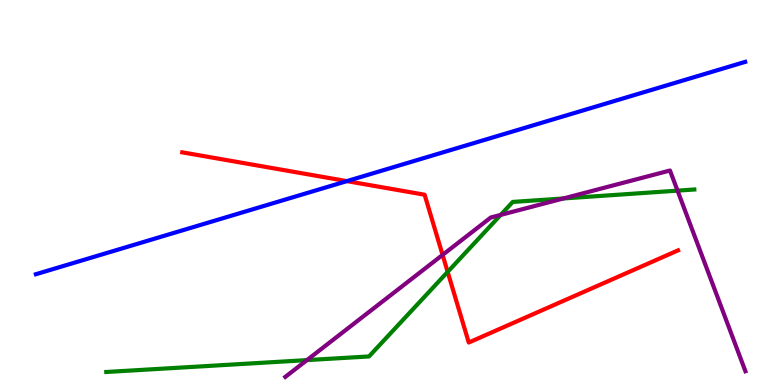[{'lines': ['blue', 'red'], 'intersections': [{'x': 4.48, 'y': 5.3}]}, {'lines': ['green', 'red'], 'intersections': [{'x': 5.78, 'y': 2.94}]}, {'lines': ['purple', 'red'], 'intersections': [{'x': 5.71, 'y': 3.38}]}, {'lines': ['blue', 'green'], 'intersections': []}, {'lines': ['blue', 'purple'], 'intersections': []}, {'lines': ['green', 'purple'], 'intersections': [{'x': 3.96, 'y': 0.646}, {'x': 6.46, 'y': 4.42}, {'x': 7.27, 'y': 4.85}, {'x': 8.74, 'y': 5.05}]}]